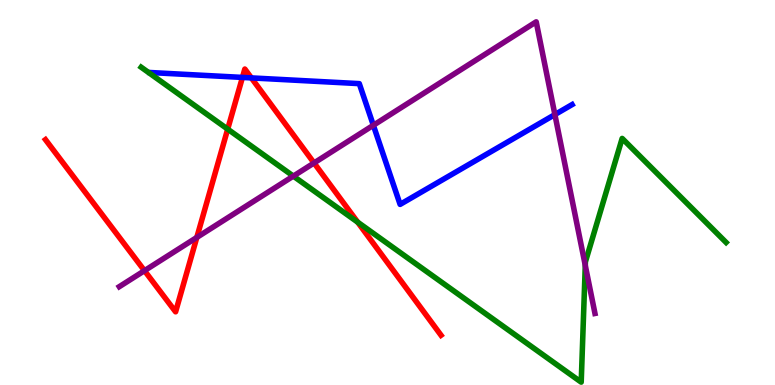[{'lines': ['blue', 'red'], 'intersections': [{'x': 3.13, 'y': 7.99}, {'x': 3.24, 'y': 7.98}]}, {'lines': ['green', 'red'], 'intersections': [{'x': 2.94, 'y': 6.65}, {'x': 4.62, 'y': 4.23}]}, {'lines': ['purple', 'red'], 'intersections': [{'x': 1.86, 'y': 2.97}, {'x': 2.54, 'y': 3.83}, {'x': 4.05, 'y': 5.77}]}, {'lines': ['blue', 'green'], 'intersections': []}, {'lines': ['blue', 'purple'], 'intersections': [{'x': 4.82, 'y': 6.75}, {'x': 7.16, 'y': 7.02}]}, {'lines': ['green', 'purple'], 'intersections': [{'x': 3.78, 'y': 5.43}, {'x': 7.55, 'y': 3.11}]}]